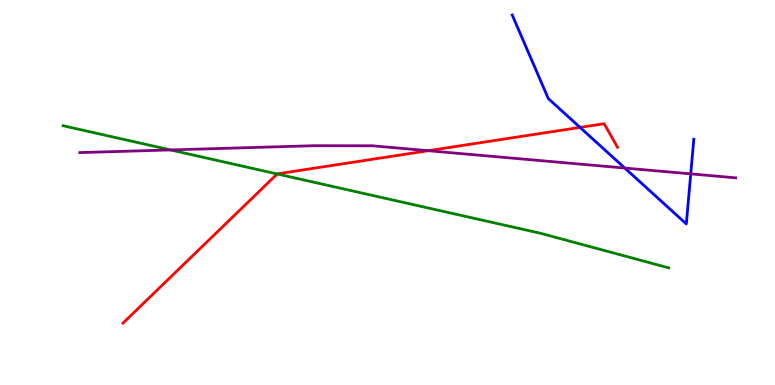[{'lines': ['blue', 'red'], 'intersections': [{'x': 7.48, 'y': 6.69}]}, {'lines': ['green', 'red'], 'intersections': [{'x': 3.58, 'y': 5.48}]}, {'lines': ['purple', 'red'], 'intersections': [{'x': 5.52, 'y': 6.09}]}, {'lines': ['blue', 'green'], 'intersections': []}, {'lines': ['blue', 'purple'], 'intersections': [{'x': 8.06, 'y': 5.63}, {'x': 8.91, 'y': 5.48}]}, {'lines': ['green', 'purple'], 'intersections': [{'x': 2.2, 'y': 6.11}]}]